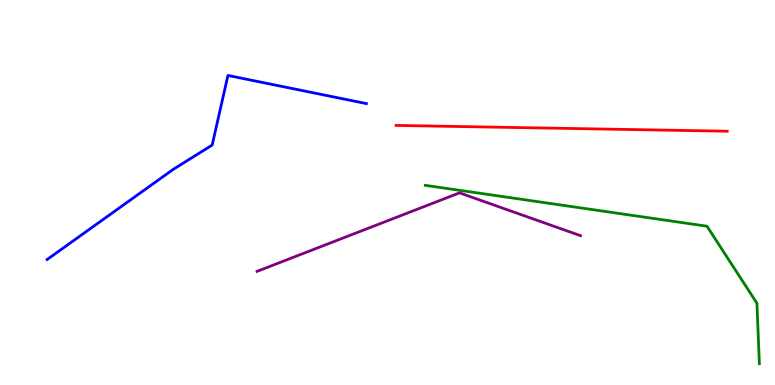[{'lines': ['blue', 'red'], 'intersections': []}, {'lines': ['green', 'red'], 'intersections': []}, {'lines': ['purple', 'red'], 'intersections': []}, {'lines': ['blue', 'green'], 'intersections': []}, {'lines': ['blue', 'purple'], 'intersections': []}, {'lines': ['green', 'purple'], 'intersections': []}]